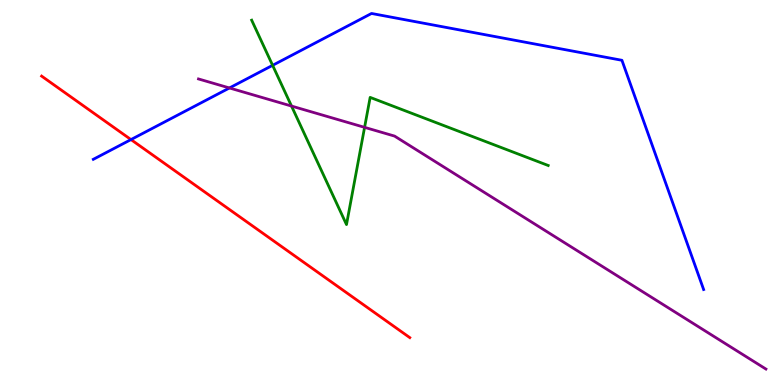[{'lines': ['blue', 'red'], 'intersections': [{'x': 1.69, 'y': 6.37}]}, {'lines': ['green', 'red'], 'intersections': []}, {'lines': ['purple', 'red'], 'intersections': []}, {'lines': ['blue', 'green'], 'intersections': [{'x': 3.52, 'y': 8.3}]}, {'lines': ['blue', 'purple'], 'intersections': [{'x': 2.96, 'y': 7.72}]}, {'lines': ['green', 'purple'], 'intersections': [{'x': 3.76, 'y': 7.25}, {'x': 4.7, 'y': 6.69}]}]